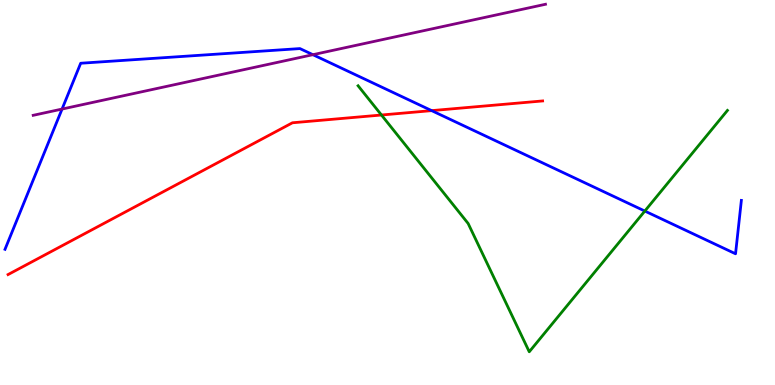[{'lines': ['blue', 'red'], 'intersections': [{'x': 5.57, 'y': 7.13}]}, {'lines': ['green', 'red'], 'intersections': [{'x': 4.92, 'y': 7.01}]}, {'lines': ['purple', 'red'], 'intersections': []}, {'lines': ['blue', 'green'], 'intersections': [{'x': 8.32, 'y': 4.52}]}, {'lines': ['blue', 'purple'], 'intersections': [{'x': 0.801, 'y': 7.17}, {'x': 4.04, 'y': 8.58}]}, {'lines': ['green', 'purple'], 'intersections': []}]